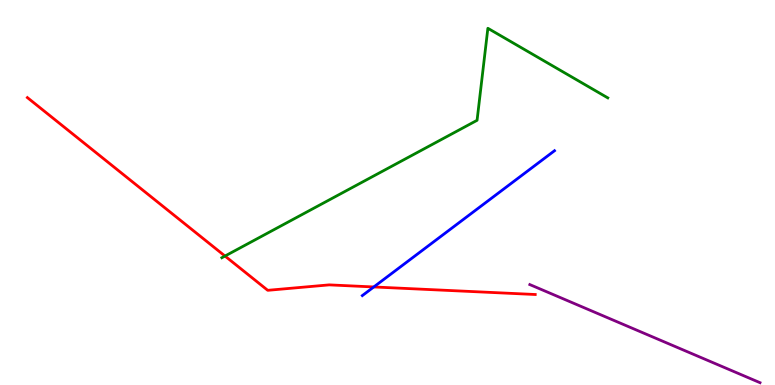[{'lines': ['blue', 'red'], 'intersections': [{'x': 4.82, 'y': 2.55}]}, {'lines': ['green', 'red'], 'intersections': [{'x': 2.9, 'y': 3.35}]}, {'lines': ['purple', 'red'], 'intersections': []}, {'lines': ['blue', 'green'], 'intersections': []}, {'lines': ['blue', 'purple'], 'intersections': []}, {'lines': ['green', 'purple'], 'intersections': []}]